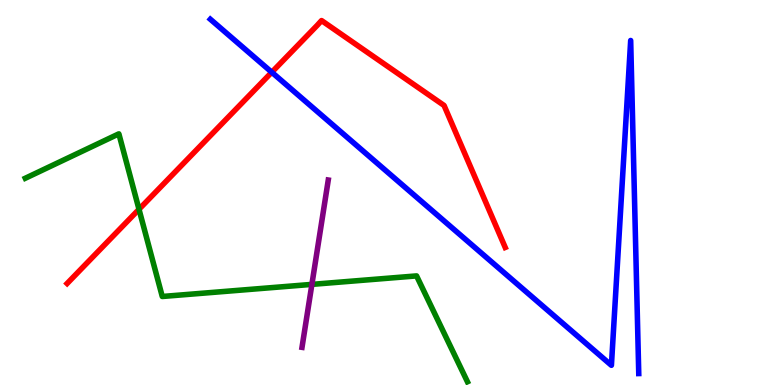[{'lines': ['blue', 'red'], 'intersections': [{'x': 3.51, 'y': 8.12}]}, {'lines': ['green', 'red'], 'intersections': [{'x': 1.79, 'y': 4.56}]}, {'lines': ['purple', 'red'], 'intersections': []}, {'lines': ['blue', 'green'], 'intersections': []}, {'lines': ['blue', 'purple'], 'intersections': []}, {'lines': ['green', 'purple'], 'intersections': [{'x': 4.02, 'y': 2.61}]}]